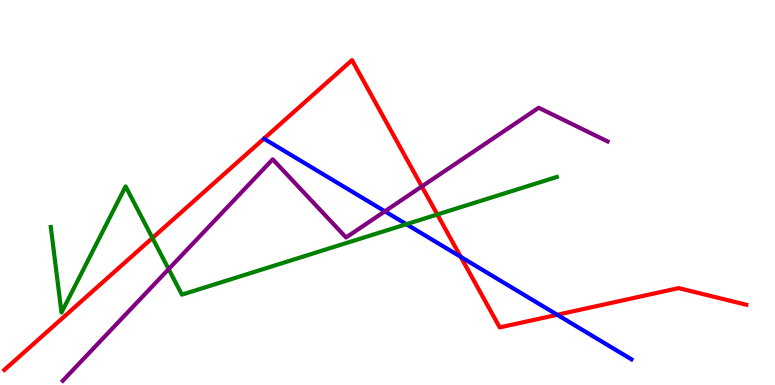[{'lines': ['blue', 'red'], 'intersections': [{'x': 5.94, 'y': 3.33}, {'x': 7.19, 'y': 1.82}]}, {'lines': ['green', 'red'], 'intersections': [{'x': 1.97, 'y': 3.82}, {'x': 5.64, 'y': 4.43}]}, {'lines': ['purple', 'red'], 'intersections': [{'x': 5.44, 'y': 5.16}]}, {'lines': ['blue', 'green'], 'intersections': [{'x': 5.24, 'y': 4.18}]}, {'lines': ['blue', 'purple'], 'intersections': [{'x': 4.97, 'y': 4.51}]}, {'lines': ['green', 'purple'], 'intersections': [{'x': 2.18, 'y': 3.01}]}]